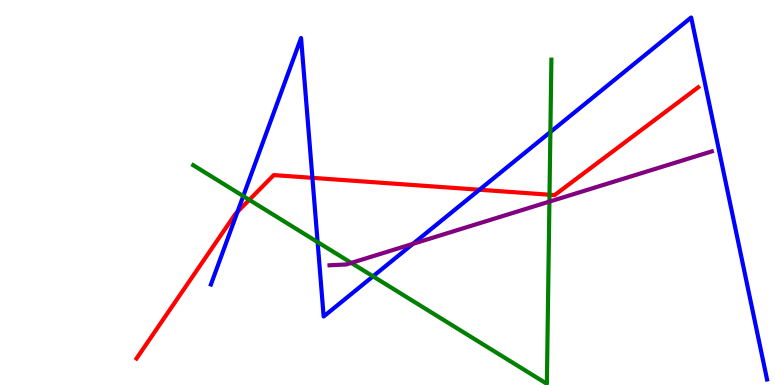[{'lines': ['blue', 'red'], 'intersections': [{'x': 3.06, 'y': 4.5}, {'x': 4.03, 'y': 5.38}, {'x': 6.19, 'y': 5.07}]}, {'lines': ['green', 'red'], 'intersections': [{'x': 3.22, 'y': 4.81}, {'x': 7.09, 'y': 4.94}]}, {'lines': ['purple', 'red'], 'intersections': []}, {'lines': ['blue', 'green'], 'intersections': [{'x': 3.14, 'y': 4.91}, {'x': 4.1, 'y': 3.71}, {'x': 4.81, 'y': 2.82}, {'x': 7.1, 'y': 6.57}]}, {'lines': ['blue', 'purple'], 'intersections': [{'x': 5.33, 'y': 3.67}]}, {'lines': ['green', 'purple'], 'intersections': [{'x': 4.53, 'y': 3.17}, {'x': 7.09, 'y': 4.76}]}]